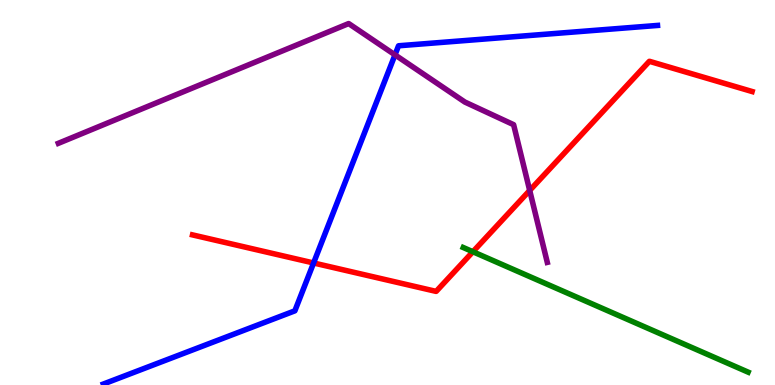[{'lines': ['blue', 'red'], 'intersections': [{'x': 4.05, 'y': 3.17}]}, {'lines': ['green', 'red'], 'intersections': [{'x': 6.1, 'y': 3.46}]}, {'lines': ['purple', 'red'], 'intersections': [{'x': 6.83, 'y': 5.05}]}, {'lines': ['blue', 'green'], 'intersections': []}, {'lines': ['blue', 'purple'], 'intersections': [{'x': 5.1, 'y': 8.58}]}, {'lines': ['green', 'purple'], 'intersections': []}]